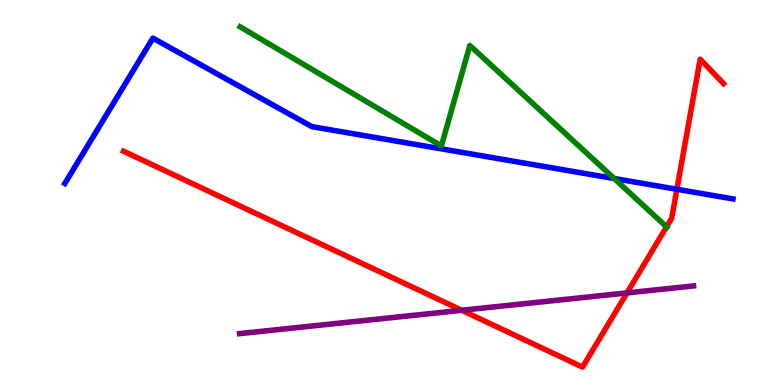[{'lines': ['blue', 'red'], 'intersections': [{'x': 8.73, 'y': 5.08}]}, {'lines': ['green', 'red'], 'intersections': [{'x': 8.6, 'y': 4.11}]}, {'lines': ['purple', 'red'], 'intersections': [{'x': 5.96, 'y': 1.94}, {'x': 8.09, 'y': 2.39}]}, {'lines': ['blue', 'green'], 'intersections': [{'x': 7.92, 'y': 5.36}]}, {'lines': ['blue', 'purple'], 'intersections': []}, {'lines': ['green', 'purple'], 'intersections': []}]